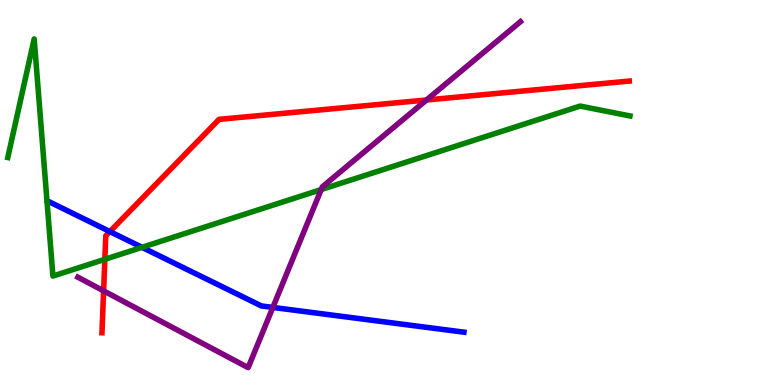[{'lines': ['blue', 'red'], 'intersections': [{'x': 1.42, 'y': 3.99}]}, {'lines': ['green', 'red'], 'intersections': [{'x': 1.35, 'y': 3.26}]}, {'lines': ['purple', 'red'], 'intersections': [{'x': 1.34, 'y': 2.44}, {'x': 5.5, 'y': 7.4}]}, {'lines': ['blue', 'green'], 'intersections': [{'x': 1.83, 'y': 3.58}]}, {'lines': ['blue', 'purple'], 'intersections': [{'x': 3.52, 'y': 2.02}]}, {'lines': ['green', 'purple'], 'intersections': [{'x': 4.14, 'y': 5.08}]}]